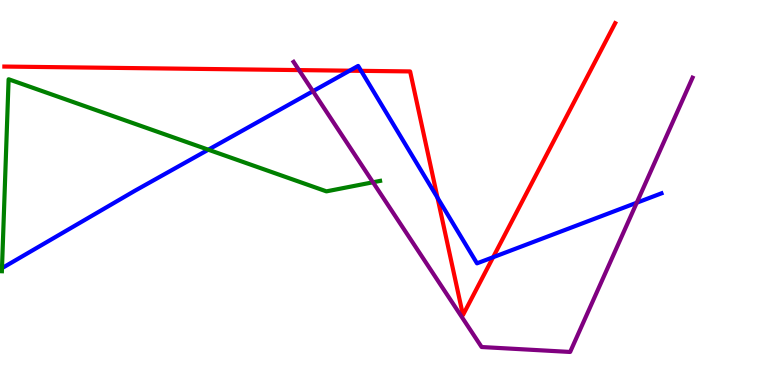[{'lines': ['blue', 'red'], 'intersections': [{'x': 4.51, 'y': 8.16}, {'x': 4.66, 'y': 8.16}, {'x': 5.65, 'y': 4.86}, {'x': 6.36, 'y': 3.32}]}, {'lines': ['green', 'red'], 'intersections': []}, {'lines': ['purple', 'red'], 'intersections': [{'x': 3.86, 'y': 8.18}]}, {'lines': ['blue', 'green'], 'intersections': [{'x': 2.69, 'y': 6.11}]}, {'lines': ['blue', 'purple'], 'intersections': [{'x': 4.04, 'y': 7.63}, {'x': 8.22, 'y': 4.73}]}, {'lines': ['green', 'purple'], 'intersections': [{'x': 4.81, 'y': 5.27}]}]